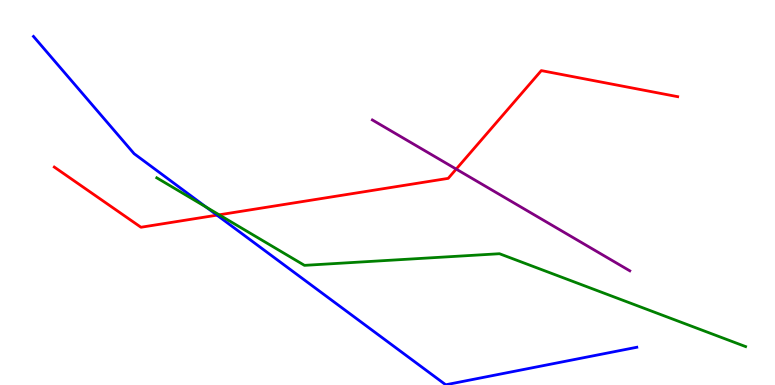[{'lines': ['blue', 'red'], 'intersections': [{'x': 2.8, 'y': 4.41}]}, {'lines': ['green', 'red'], 'intersections': [{'x': 2.83, 'y': 4.42}]}, {'lines': ['purple', 'red'], 'intersections': [{'x': 5.89, 'y': 5.61}]}, {'lines': ['blue', 'green'], 'intersections': [{'x': 2.66, 'y': 4.62}]}, {'lines': ['blue', 'purple'], 'intersections': []}, {'lines': ['green', 'purple'], 'intersections': []}]